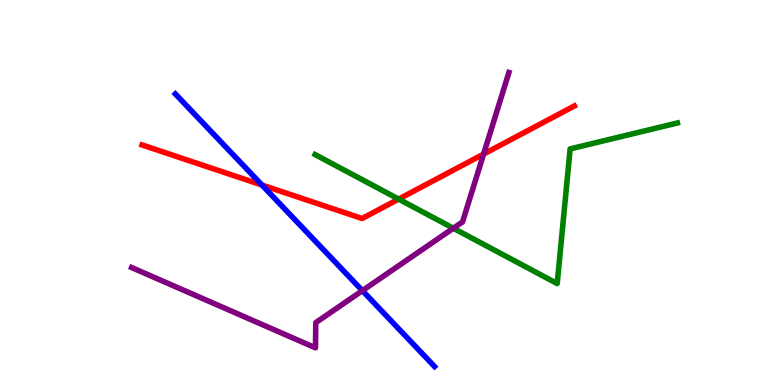[{'lines': ['blue', 'red'], 'intersections': [{'x': 3.38, 'y': 5.19}]}, {'lines': ['green', 'red'], 'intersections': [{'x': 5.14, 'y': 4.83}]}, {'lines': ['purple', 'red'], 'intersections': [{'x': 6.24, 'y': 6.0}]}, {'lines': ['blue', 'green'], 'intersections': []}, {'lines': ['blue', 'purple'], 'intersections': [{'x': 4.68, 'y': 2.45}]}, {'lines': ['green', 'purple'], 'intersections': [{'x': 5.85, 'y': 4.07}]}]